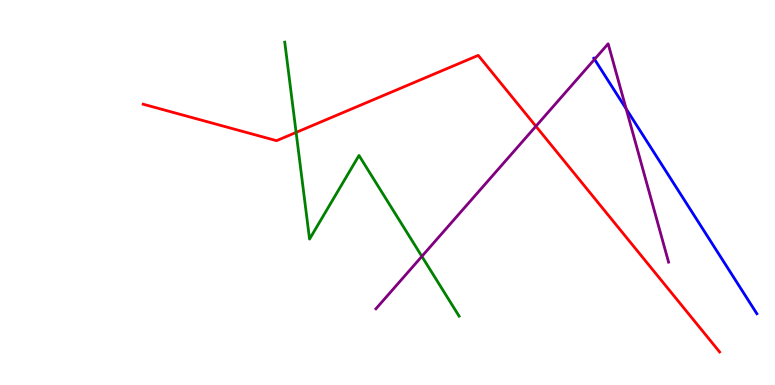[{'lines': ['blue', 'red'], 'intersections': []}, {'lines': ['green', 'red'], 'intersections': [{'x': 3.82, 'y': 6.56}]}, {'lines': ['purple', 'red'], 'intersections': [{'x': 6.91, 'y': 6.72}]}, {'lines': ['blue', 'green'], 'intersections': []}, {'lines': ['blue', 'purple'], 'intersections': [{'x': 7.67, 'y': 8.46}, {'x': 8.08, 'y': 7.17}]}, {'lines': ['green', 'purple'], 'intersections': [{'x': 5.44, 'y': 3.34}]}]